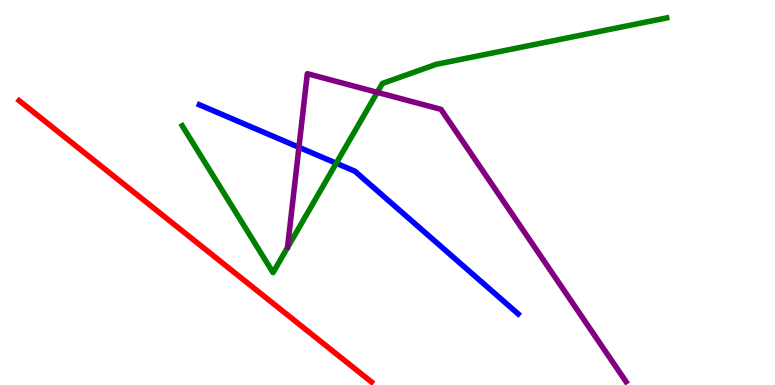[{'lines': ['blue', 'red'], 'intersections': []}, {'lines': ['green', 'red'], 'intersections': []}, {'lines': ['purple', 'red'], 'intersections': []}, {'lines': ['blue', 'green'], 'intersections': [{'x': 4.34, 'y': 5.76}]}, {'lines': ['blue', 'purple'], 'intersections': [{'x': 3.86, 'y': 6.17}]}, {'lines': ['green', 'purple'], 'intersections': [{'x': 4.87, 'y': 7.6}]}]